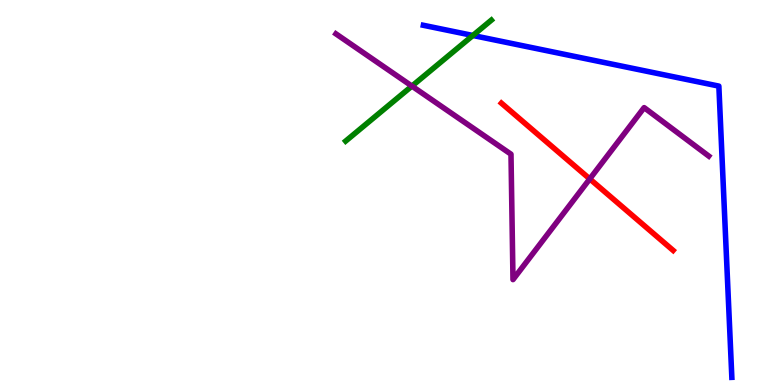[{'lines': ['blue', 'red'], 'intersections': []}, {'lines': ['green', 'red'], 'intersections': []}, {'lines': ['purple', 'red'], 'intersections': [{'x': 7.61, 'y': 5.35}]}, {'lines': ['blue', 'green'], 'intersections': [{'x': 6.1, 'y': 9.08}]}, {'lines': ['blue', 'purple'], 'intersections': []}, {'lines': ['green', 'purple'], 'intersections': [{'x': 5.31, 'y': 7.76}]}]